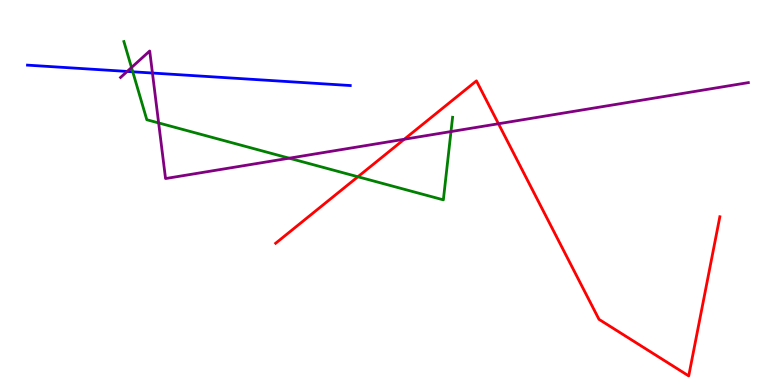[{'lines': ['blue', 'red'], 'intersections': []}, {'lines': ['green', 'red'], 'intersections': [{'x': 4.62, 'y': 5.41}]}, {'lines': ['purple', 'red'], 'intersections': [{'x': 5.22, 'y': 6.38}, {'x': 6.43, 'y': 6.79}]}, {'lines': ['blue', 'green'], 'intersections': [{'x': 1.71, 'y': 8.14}]}, {'lines': ['blue', 'purple'], 'intersections': [{'x': 1.64, 'y': 8.14}, {'x': 1.97, 'y': 8.1}]}, {'lines': ['green', 'purple'], 'intersections': [{'x': 1.7, 'y': 8.25}, {'x': 2.05, 'y': 6.81}, {'x': 3.73, 'y': 5.89}, {'x': 5.82, 'y': 6.58}]}]